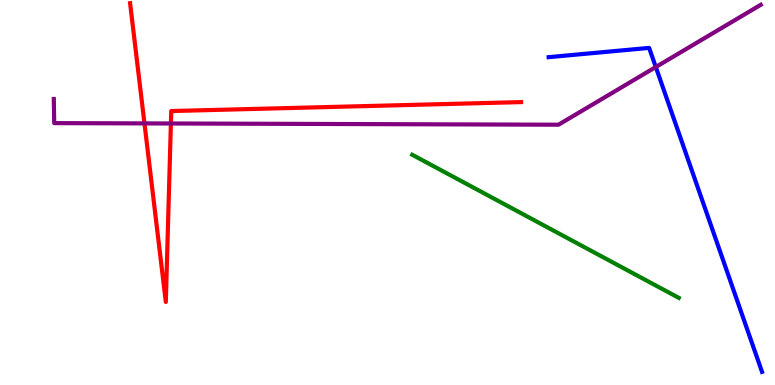[{'lines': ['blue', 'red'], 'intersections': []}, {'lines': ['green', 'red'], 'intersections': []}, {'lines': ['purple', 'red'], 'intersections': [{'x': 1.86, 'y': 6.79}, {'x': 2.21, 'y': 6.79}]}, {'lines': ['blue', 'green'], 'intersections': []}, {'lines': ['blue', 'purple'], 'intersections': [{'x': 8.46, 'y': 8.26}]}, {'lines': ['green', 'purple'], 'intersections': []}]